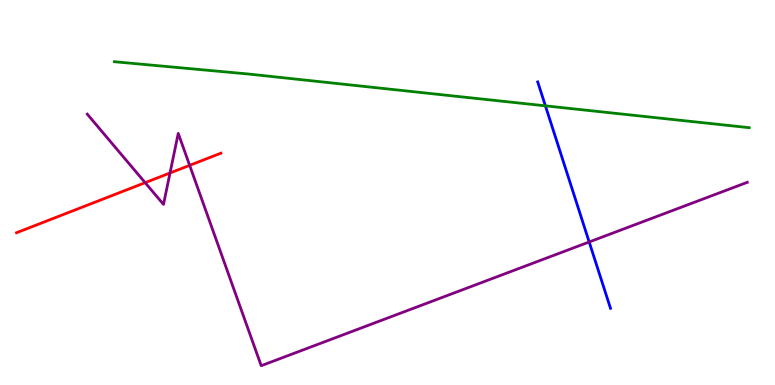[{'lines': ['blue', 'red'], 'intersections': []}, {'lines': ['green', 'red'], 'intersections': []}, {'lines': ['purple', 'red'], 'intersections': [{'x': 1.87, 'y': 5.26}, {'x': 2.19, 'y': 5.51}, {'x': 2.45, 'y': 5.71}]}, {'lines': ['blue', 'green'], 'intersections': [{'x': 7.04, 'y': 7.25}]}, {'lines': ['blue', 'purple'], 'intersections': [{'x': 7.6, 'y': 3.71}]}, {'lines': ['green', 'purple'], 'intersections': []}]